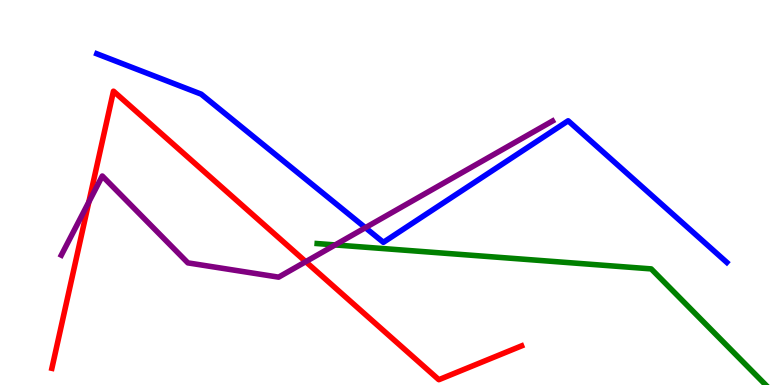[{'lines': ['blue', 'red'], 'intersections': []}, {'lines': ['green', 'red'], 'intersections': []}, {'lines': ['purple', 'red'], 'intersections': [{'x': 1.15, 'y': 4.75}, {'x': 3.95, 'y': 3.2}]}, {'lines': ['blue', 'green'], 'intersections': []}, {'lines': ['blue', 'purple'], 'intersections': [{'x': 4.71, 'y': 4.09}]}, {'lines': ['green', 'purple'], 'intersections': [{'x': 4.32, 'y': 3.64}]}]